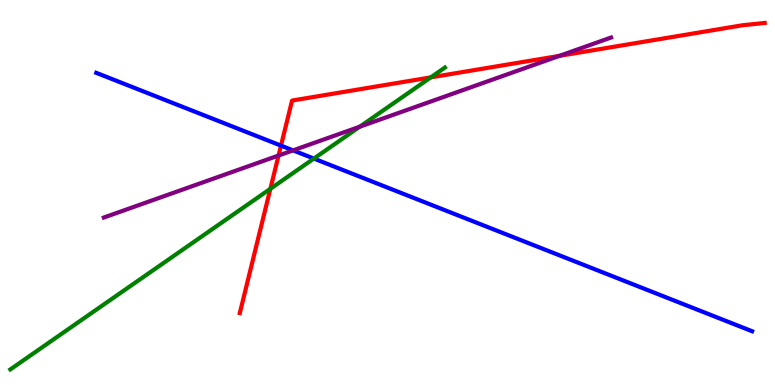[{'lines': ['blue', 'red'], 'intersections': [{'x': 3.63, 'y': 6.22}]}, {'lines': ['green', 'red'], 'intersections': [{'x': 3.49, 'y': 5.1}, {'x': 5.56, 'y': 7.99}]}, {'lines': ['purple', 'red'], 'intersections': [{'x': 3.59, 'y': 5.96}, {'x': 7.22, 'y': 8.55}]}, {'lines': ['blue', 'green'], 'intersections': [{'x': 4.05, 'y': 5.88}]}, {'lines': ['blue', 'purple'], 'intersections': [{'x': 3.78, 'y': 6.09}]}, {'lines': ['green', 'purple'], 'intersections': [{'x': 4.64, 'y': 6.71}]}]